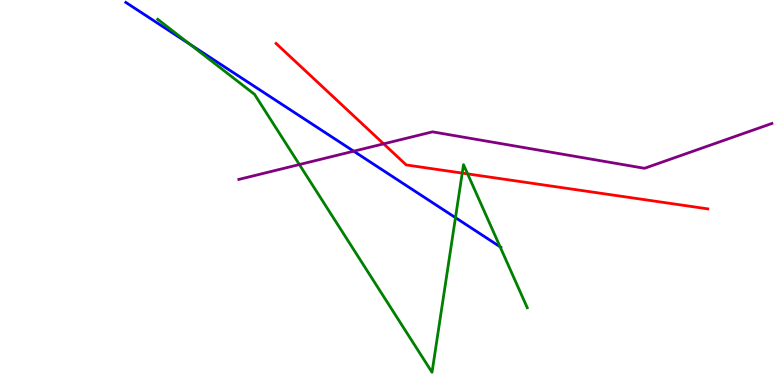[{'lines': ['blue', 'red'], 'intersections': []}, {'lines': ['green', 'red'], 'intersections': [{'x': 5.96, 'y': 5.5}, {'x': 6.03, 'y': 5.48}]}, {'lines': ['purple', 'red'], 'intersections': [{'x': 4.95, 'y': 6.26}]}, {'lines': ['blue', 'green'], 'intersections': [{'x': 2.45, 'y': 8.85}, {'x': 5.88, 'y': 4.35}, {'x': 6.45, 'y': 3.59}]}, {'lines': ['blue', 'purple'], 'intersections': [{'x': 4.56, 'y': 6.07}]}, {'lines': ['green', 'purple'], 'intersections': [{'x': 3.86, 'y': 5.73}]}]